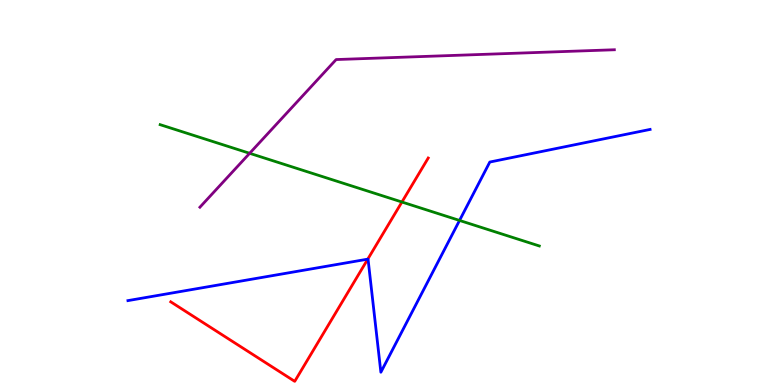[{'lines': ['blue', 'red'], 'intersections': [{'x': 4.75, 'y': 3.27}]}, {'lines': ['green', 'red'], 'intersections': [{'x': 5.19, 'y': 4.75}]}, {'lines': ['purple', 'red'], 'intersections': []}, {'lines': ['blue', 'green'], 'intersections': [{'x': 5.93, 'y': 4.27}]}, {'lines': ['blue', 'purple'], 'intersections': []}, {'lines': ['green', 'purple'], 'intersections': [{'x': 3.22, 'y': 6.02}]}]